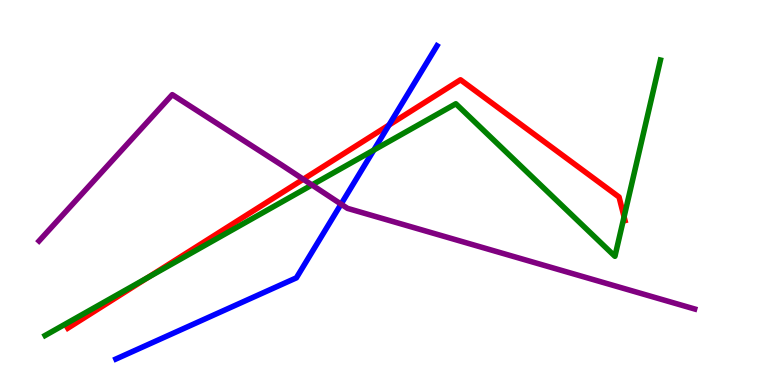[{'lines': ['blue', 'red'], 'intersections': [{'x': 5.02, 'y': 6.75}]}, {'lines': ['green', 'red'], 'intersections': [{'x': 1.91, 'y': 2.79}, {'x': 8.05, 'y': 4.37}]}, {'lines': ['purple', 'red'], 'intersections': [{'x': 3.91, 'y': 5.34}]}, {'lines': ['blue', 'green'], 'intersections': [{'x': 4.82, 'y': 6.1}]}, {'lines': ['blue', 'purple'], 'intersections': [{'x': 4.4, 'y': 4.7}]}, {'lines': ['green', 'purple'], 'intersections': [{'x': 4.03, 'y': 5.2}]}]